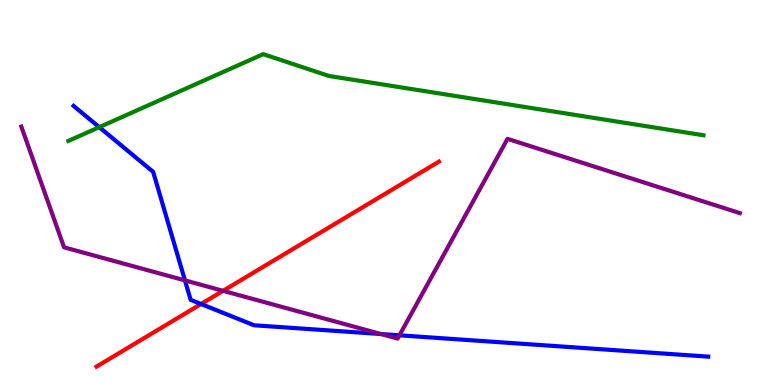[{'lines': ['blue', 'red'], 'intersections': [{'x': 2.59, 'y': 2.1}]}, {'lines': ['green', 'red'], 'intersections': []}, {'lines': ['purple', 'red'], 'intersections': [{'x': 2.88, 'y': 2.45}]}, {'lines': ['blue', 'green'], 'intersections': [{'x': 1.28, 'y': 6.7}]}, {'lines': ['blue', 'purple'], 'intersections': [{'x': 2.39, 'y': 2.72}, {'x': 4.92, 'y': 1.32}, {'x': 5.15, 'y': 1.29}]}, {'lines': ['green', 'purple'], 'intersections': []}]